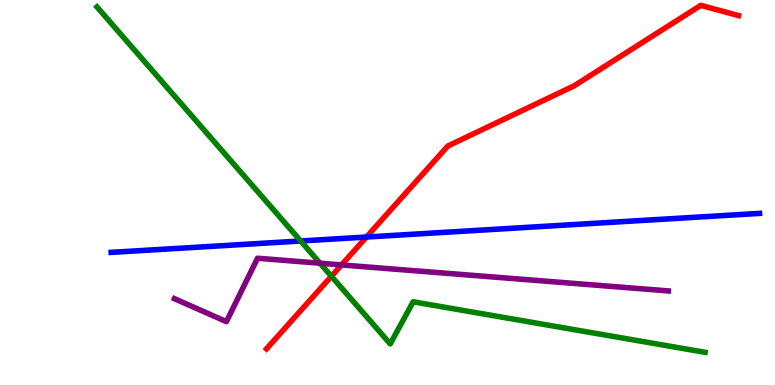[{'lines': ['blue', 'red'], 'intersections': [{'x': 4.73, 'y': 3.84}]}, {'lines': ['green', 'red'], 'intersections': [{'x': 4.28, 'y': 2.82}]}, {'lines': ['purple', 'red'], 'intersections': [{'x': 4.41, 'y': 3.12}]}, {'lines': ['blue', 'green'], 'intersections': [{'x': 3.88, 'y': 3.74}]}, {'lines': ['blue', 'purple'], 'intersections': []}, {'lines': ['green', 'purple'], 'intersections': [{'x': 4.13, 'y': 3.16}]}]